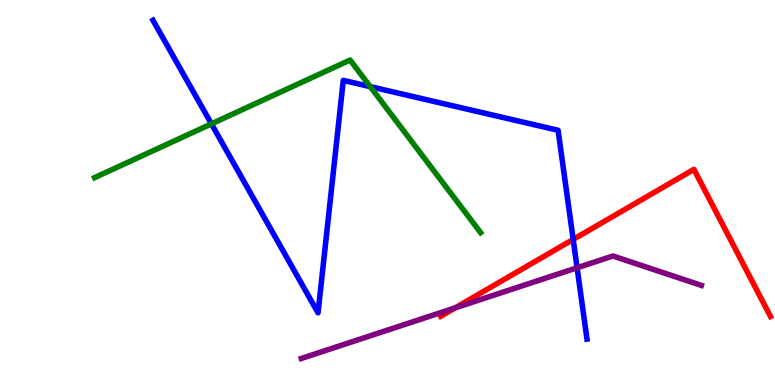[{'lines': ['blue', 'red'], 'intersections': [{'x': 7.4, 'y': 3.78}]}, {'lines': ['green', 'red'], 'intersections': []}, {'lines': ['purple', 'red'], 'intersections': [{'x': 5.87, 'y': 2.0}]}, {'lines': ['blue', 'green'], 'intersections': [{'x': 2.73, 'y': 6.78}, {'x': 4.78, 'y': 7.75}]}, {'lines': ['blue', 'purple'], 'intersections': [{'x': 7.45, 'y': 3.04}]}, {'lines': ['green', 'purple'], 'intersections': []}]